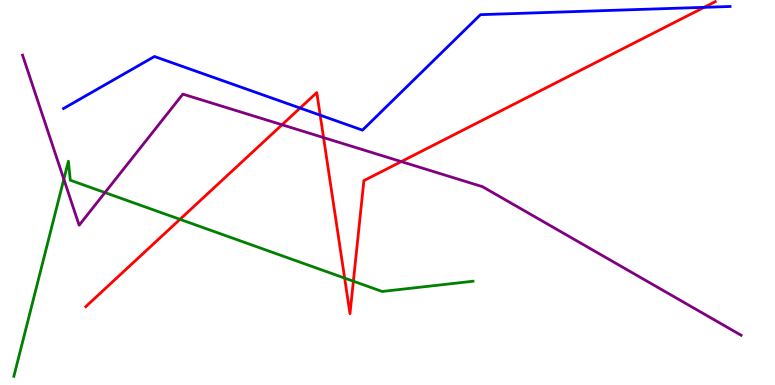[{'lines': ['blue', 'red'], 'intersections': [{'x': 3.87, 'y': 7.19}, {'x': 4.13, 'y': 7.01}, {'x': 9.09, 'y': 9.81}]}, {'lines': ['green', 'red'], 'intersections': [{'x': 2.32, 'y': 4.3}, {'x': 4.45, 'y': 2.78}, {'x': 4.56, 'y': 2.7}]}, {'lines': ['purple', 'red'], 'intersections': [{'x': 3.64, 'y': 6.76}, {'x': 4.17, 'y': 6.43}, {'x': 5.18, 'y': 5.8}]}, {'lines': ['blue', 'green'], 'intersections': []}, {'lines': ['blue', 'purple'], 'intersections': []}, {'lines': ['green', 'purple'], 'intersections': [{'x': 0.824, 'y': 5.34}, {'x': 1.35, 'y': 5.0}]}]